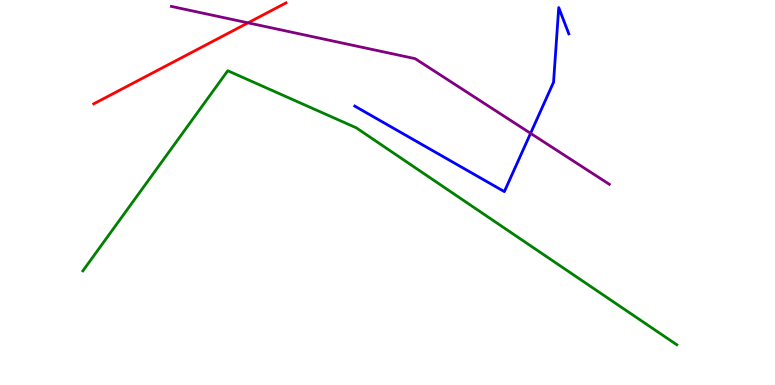[{'lines': ['blue', 'red'], 'intersections': []}, {'lines': ['green', 'red'], 'intersections': []}, {'lines': ['purple', 'red'], 'intersections': [{'x': 3.2, 'y': 9.41}]}, {'lines': ['blue', 'green'], 'intersections': []}, {'lines': ['blue', 'purple'], 'intersections': [{'x': 6.85, 'y': 6.54}]}, {'lines': ['green', 'purple'], 'intersections': []}]